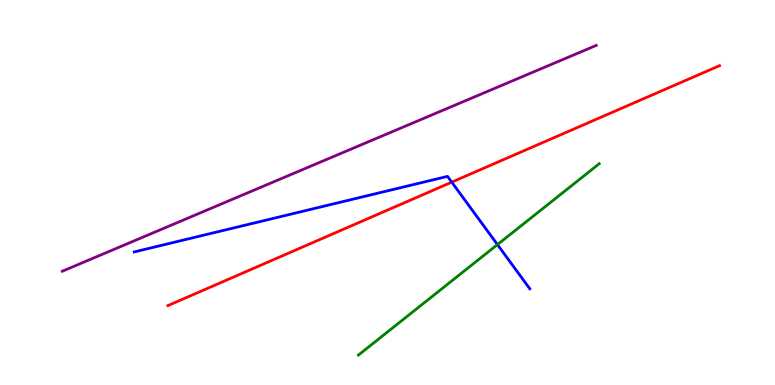[{'lines': ['blue', 'red'], 'intersections': [{'x': 5.83, 'y': 5.27}]}, {'lines': ['green', 'red'], 'intersections': []}, {'lines': ['purple', 'red'], 'intersections': []}, {'lines': ['blue', 'green'], 'intersections': [{'x': 6.42, 'y': 3.65}]}, {'lines': ['blue', 'purple'], 'intersections': []}, {'lines': ['green', 'purple'], 'intersections': []}]